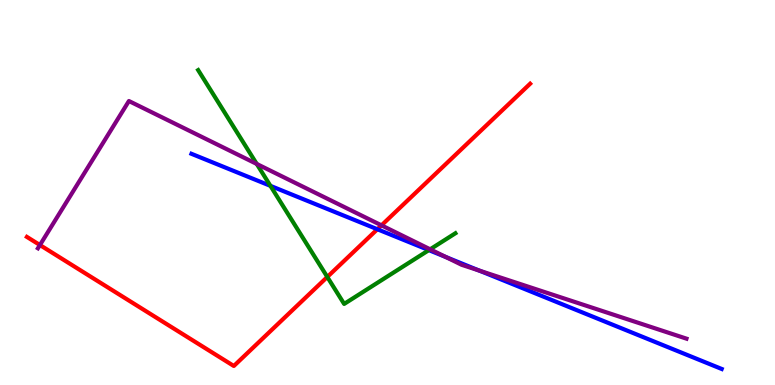[{'lines': ['blue', 'red'], 'intersections': [{'x': 4.87, 'y': 4.05}]}, {'lines': ['green', 'red'], 'intersections': [{'x': 4.22, 'y': 2.81}]}, {'lines': ['purple', 'red'], 'intersections': [{'x': 0.515, 'y': 3.64}, {'x': 4.92, 'y': 4.15}]}, {'lines': ['blue', 'green'], 'intersections': [{'x': 3.49, 'y': 5.17}, {'x': 5.53, 'y': 3.5}]}, {'lines': ['blue', 'purple'], 'intersections': [{'x': 5.75, 'y': 3.32}, {'x': 6.18, 'y': 2.97}]}, {'lines': ['green', 'purple'], 'intersections': [{'x': 3.31, 'y': 5.74}, {'x': 5.55, 'y': 3.52}]}]